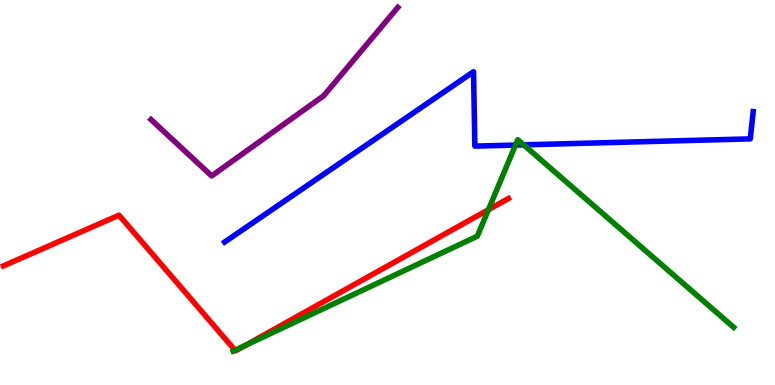[{'lines': ['blue', 'red'], 'intersections': []}, {'lines': ['green', 'red'], 'intersections': [{'x': 3.03, 'y': 0.902}, {'x': 3.16, 'y': 1.03}, {'x': 6.3, 'y': 4.55}]}, {'lines': ['purple', 'red'], 'intersections': []}, {'lines': ['blue', 'green'], 'intersections': [{'x': 6.65, 'y': 6.23}, {'x': 6.76, 'y': 6.24}]}, {'lines': ['blue', 'purple'], 'intersections': []}, {'lines': ['green', 'purple'], 'intersections': []}]